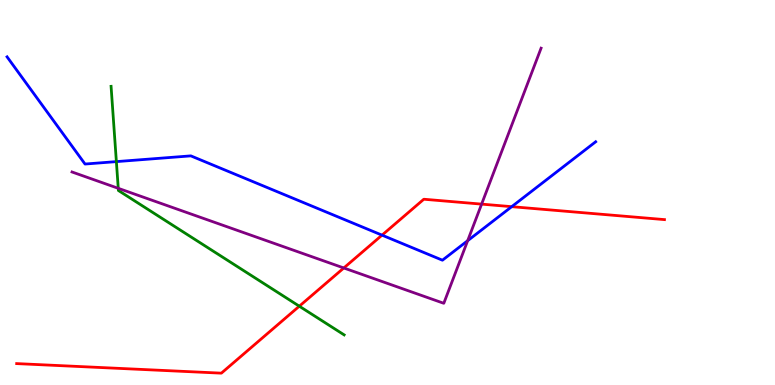[{'lines': ['blue', 'red'], 'intersections': [{'x': 4.93, 'y': 3.89}, {'x': 6.6, 'y': 4.63}]}, {'lines': ['green', 'red'], 'intersections': [{'x': 3.86, 'y': 2.05}]}, {'lines': ['purple', 'red'], 'intersections': [{'x': 4.44, 'y': 3.04}, {'x': 6.21, 'y': 4.7}]}, {'lines': ['blue', 'green'], 'intersections': [{'x': 1.5, 'y': 5.8}]}, {'lines': ['blue', 'purple'], 'intersections': [{'x': 6.03, 'y': 3.75}]}, {'lines': ['green', 'purple'], 'intersections': [{'x': 1.53, 'y': 5.11}]}]